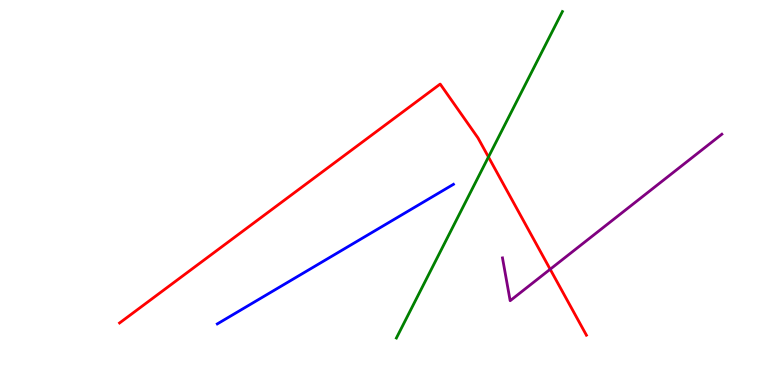[{'lines': ['blue', 'red'], 'intersections': []}, {'lines': ['green', 'red'], 'intersections': [{'x': 6.3, 'y': 5.92}]}, {'lines': ['purple', 'red'], 'intersections': [{'x': 7.1, 'y': 3.01}]}, {'lines': ['blue', 'green'], 'intersections': []}, {'lines': ['blue', 'purple'], 'intersections': []}, {'lines': ['green', 'purple'], 'intersections': []}]